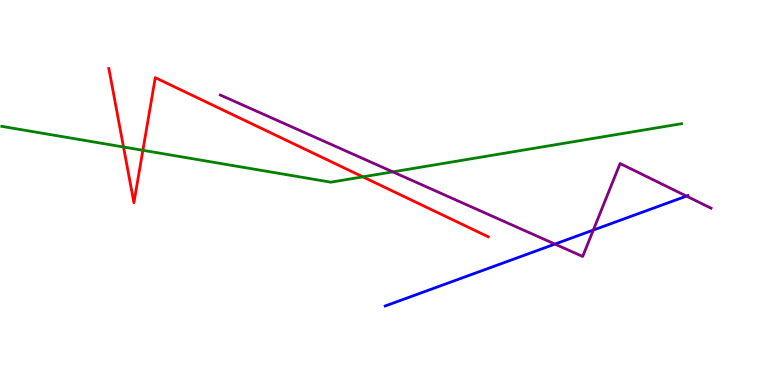[{'lines': ['blue', 'red'], 'intersections': []}, {'lines': ['green', 'red'], 'intersections': [{'x': 1.59, 'y': 6.18}, {'x': 1.84, 'y': 6.1}, {'x': 4.68, 'y': 5.41}]}, {'lines': ['purple', 'red'], 'intersections': []}, {'lines': ['blue', 'green'], 'intersections': []}, {'lines': ['blue', 'purple'], 'intersections': [{'x': 7.16, 'y': 3.66}, {'x': 7.66, 'y': 4.02}, {'x': 8.86, 'y': 4.91}]}, {'lines': ['green', 'purple'], 'intersections': [{'x': 5.07, 'y': 5.54}]}]